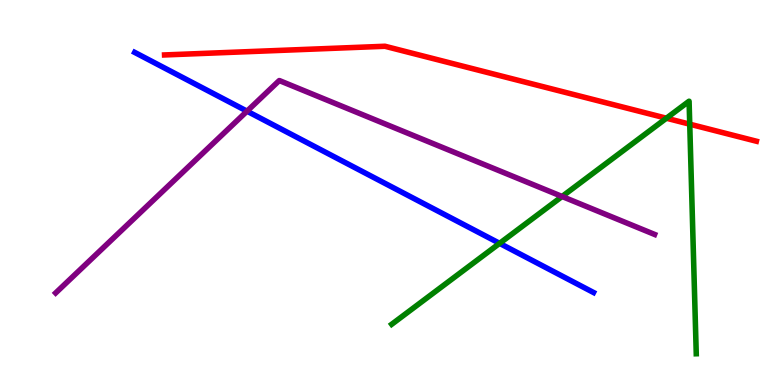[{'lines': ['blue', 'red'], 'intersections': []}, {'lines': ['green', 'red'], 'intersections': [{'x': 8.6, 'y': 6.93}, {'x': 8.9, 'y': 6.77}]}, {'lines': ['purple', 'red'], 'intersections': []}, {'lines': ['blue', 'green'], 'intersections': [{'x': 6.45, 'y': 3.68}]}, {'lines': ['blue', 'purple'], 'intersections': [{'x': 3.19, 'y': 7.11}]}, {'lines': ['green', 'purple'], 'intersections': [{'x': 7.25, 'y': 4.9}]}]